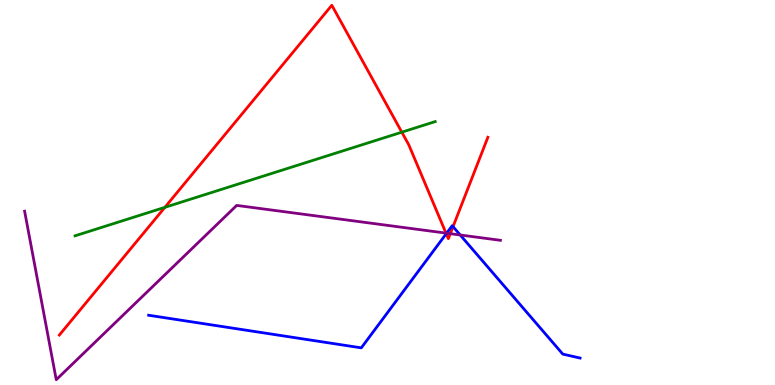[{'lines': ['blue', 'red'], 'intersections': [{'x': 5.76, 'y': 3.93}, {'x': 5.85, 'y': 4.11}]}, {'lines': ['green', 'red'], 'intersections': [{'x': 2.13, 'y': 4.61}, {'x': 5.18, 'y': 6.57}]}, {'lines': ['purple', 'red'], 'intersections': [{'x': 5.75, 'y': 3.95}, {'x': 5.81, 'y': 3.93}]}, {'lines': ['blue', 'green'], 'intersections': []}, {'lines': ['blue', 'purple'], 'intersections': [{'x': 5.76, 'y': 3.94}, {'x': 5.94, 'y': 3.9}]}, {'lines': ['green', 'purple'], 'intersections': []}]